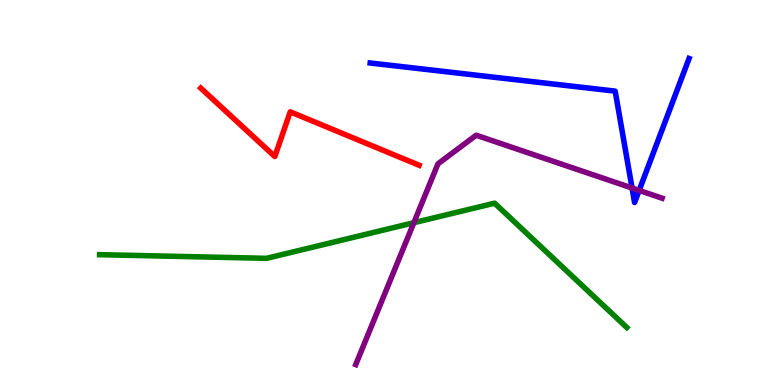[{'lines': ['blue', 'red'], 'intersections': []}, {'lines': ['green', 'red'], 'intersections': []}, {'lines': ['purple', 'red'], 'intersections': []}, {'lines': ['blue', 'green'], 'intersections': []}, {'lines': ['blue', 'purple'], 'intersections': [{'x': 8.16, 'y': 5.12}, {'x': 8.25, 'y': 5.05}]}, {'lines': ['green', 'purple'], 'intersections': [{'x': 5.34, 'y': 4.22}]}]